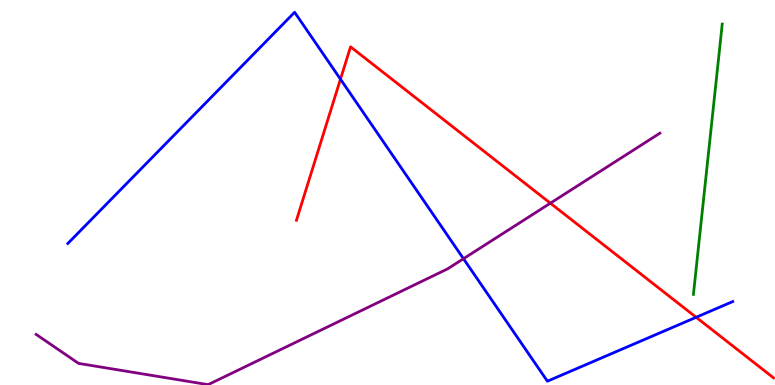[{'lines': ['blue', 'red'], 'intersections': [{'x': 4.39, 'y': 7.94}, {'x': 8.98, 'y': 1.76}]}, {'lines': ['green', 'red'], 'intersections': []}, {'lines': ['purple', 'red'], 'intersections': [{'x': 7.1, 'y': 4.72}]}, {'lines': ['blue', 'green'], 'intersections': []}, {'lines': ['blue', 'purple'], 'intersections': [{'x': 5.98, 'y': 3.28}]}, {'lines': ['green', 'purple'], 'intersections': []}]